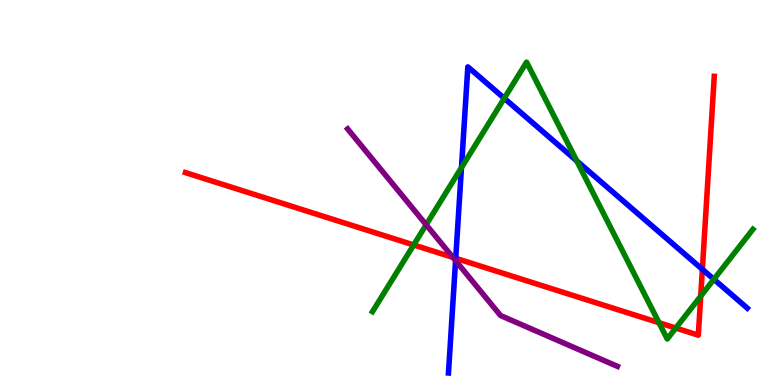[{'lines': ['blue', 'red'], 'intersections': [{'x': 5.88, 'y': 3.29}, {'x': 9.06, 'y': 3.0}]}, {'lines': ['green', 'red'], 'intersections': [{'x': 5.34, 'y': 3.64}, {'x': 8.5, 'y': 1.62}, {'x': 8.72, 'y': 1.48}, {'x': 9.04, 'y': 2.31}]}, {'lines': ['purple', 'red'], 'intersections': [{'x': 5.84, 'y': 3.31}]}, {'lines': ['blue', 'green'], 'intersections': [{'x': 5.95, 'y': 5.65}, {'x': 6.51, 'y': 7.45}, {'x': 7.44, 'y': 5.82}, {'x': 9.21, 'y': 2.75}]}, {'lines': ['blue', 'purple'], 'intersections': [{'x': 5.88, 'y': 3.23}]}, {'lines': ['green', 'purple'], 'intersections': [{'x': 5.5, 'y': 4.16}]}]